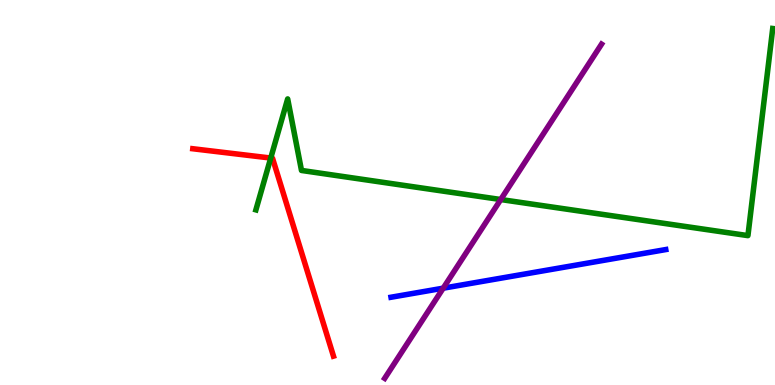[{'lines': ['blue', 'red'], 'intersections': []}, {'lines': ['green', 'red'], 'intersections': [{'x': 3.49, 'y': 5.89}]}, {'lines': ['purple', 'red'], 'intersections': []}, {'lines': ['blue', 'green'], 'intersections': []}, {'lines': ['blue', 'purple'], 'intersections': [{'x': 5.72, 'y': 2.51}]}, {'lines': ['green', 'purple'], 'intersections': [{'x': 6.46, 'y': 4.82}]}]